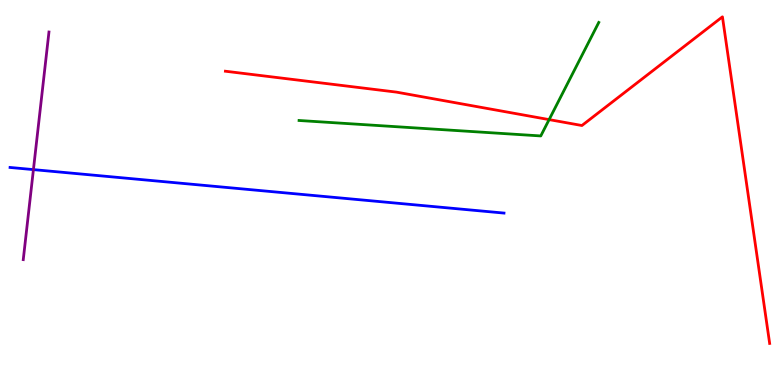[{'lines': ['blue', 'red'], 'intersections': []}, {'lines': ['green', 'red'], 'intersections': [{'x': 7.09, 'y': 6.89}]}, {'lines': ['purple', 'red'], 'intersections': []}, {'lines': ['blue', 'green'], 'intersections': []}, {'lines': ['blue', 'purple'], 'intersections': [{'x': 0.431, 'y': 5.59}]}, {'lines': ['green', 'purple'], 'intersections': []}]